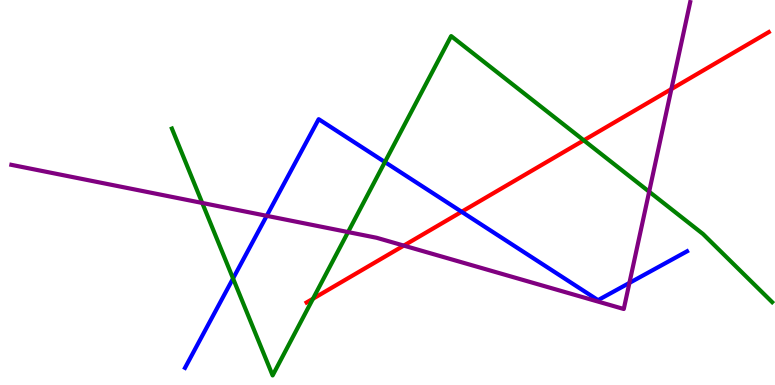[{'lines': ['blue', 'red'], 'intersections': [{'x': 5.96, 'y': 4.5}]}, {'lines': ['green', 'red'], 'intersections': [{'x': 4.04, 'y': 2.24}, {'x': 7.53, 'y': 6.36}]}, {'lines': ['purple', 'red'], 'intersections': [{'x': 5.21, 'y': 3.62}, {'x': 8.66, 'y': 7.69}]}, {'lines': ['blue', 'green'], 'intersections': [{'x': 3.01, 'y': 2.77}, {'x': 4.97, 'y': 5.79}]}, {'lines': ['blue', 'purple'], 'intersections': [{'x': 3.44, 'y': 4.39}, {'x': 8.12, 'y': 2.65}]}, {'lines': ['green', 'purple'], 'intersections': [{'x': 2.61, 'y': 4.73}, {'x': 4.49, 'y': 3.97}, {'x': 8.38, 'y': 5.02}]}]